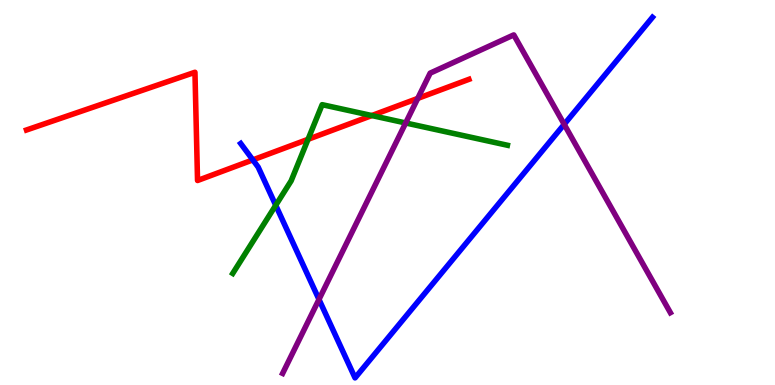[{'lines': ['blue', 'red'], 'intersections': [{'x': 3.26, 'y': 5.85}]}, {'lines': ['green', 'red'], 'intersections': [{'x': 3.97, 'y': 6.38}, {'x': 4.8, 'y': 7.0}]}, {'lines': ['purple', 'red'], 'intersections': [{'x': 5.39, 'y': 7.44}]}, {'lines': ['blue', 'green'], 'intersections': [{'x': 3.56, 'y': 4.67}]}, {'lines': ['blue', 'purple'], 'intersections': [{'x': 4.12, 'y': 2.22}, {'x': 7.28, 'y': 6.77}]}, {'lines': ['green', 'purple'], 'intersections': [{'x': 5.23, 'y': 6.81}]}]